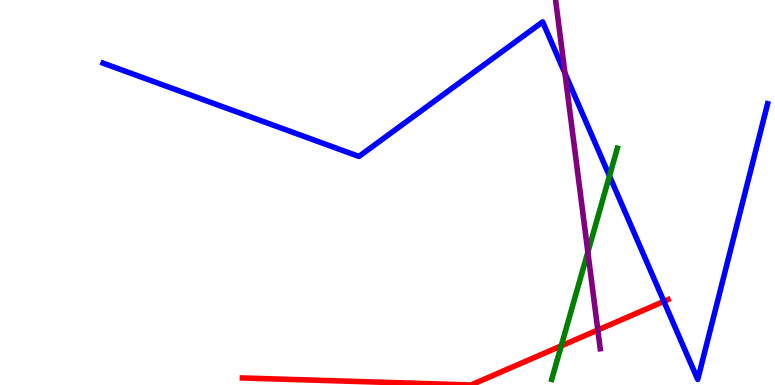[{'lines': ['blue', 'red'], 'intersections': [{'x': 8.57, 'y': 2.17}]}, {'lines': ['green', 'red'], 'intersections': [{'x': 7.24, 'y': 1.02}]}, {'lines': ['purple', 'red'], 'intersections': [{'x': 7.71, 'y': 1.43}]}, {'lines': ['blue', 'green'], 'intersections': [{'x': 7.86, 'y': 5.43}]}, {'lines': ['blue', 'purple'], 'intersections': [{'x': 7.29, 'y': 8.09}]}, {'lines': ['green', 'purple'], 'intersections': [{'x': 7.59, 'y': 3.45}]}]